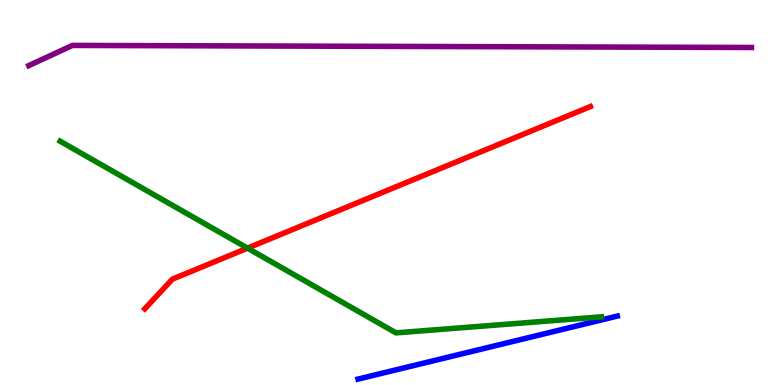[{'lines': ['blue', 'red'], 'intersections': []}, {'lines': ['green', 'red'], 'intersections': [{'x': 3.19, 'y': 3.55}]}, {'lines': ['purple', 'red'], 'intersections': []}, {'lines': ['blue', 'green'], 'intersections': []}, {'lines': ['blue', 'purple'], 'intersections': []}, {'lines': ['green', 'purple'], 'intersections': []}]